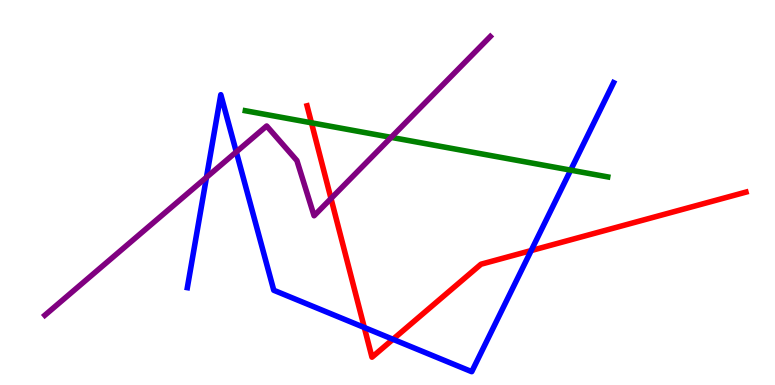[{'lines': ['blue', 'red'], 'intersections': [{'x': 4.7, 'y': 1.49}, {'x': 5.07, 'y': 1.19}, {'x': 6.85, 'y': 3.49}]}, {'lines': ['green', 'red'], 'intersections': [{'x': 4.02, 'y': 6.81}]}, {'lines': ['purple', 'red'], 'intersections': [{'x': 4.27, 'y': 4.84}]}, {'lines': ['blue', 'green'], 'intersections': [{'x': 7.36, 'y': 5.58}]}, {'lines': ['blue', 'purple'], 'intersections': [{'x': 2.66, 'y': 5.39}, {'x': 3.05, 'y': 6.05}]}, {'lines': ['green', 'purple'], 'intersections': [{'x': 5.05, 'y': 6.43}]}]